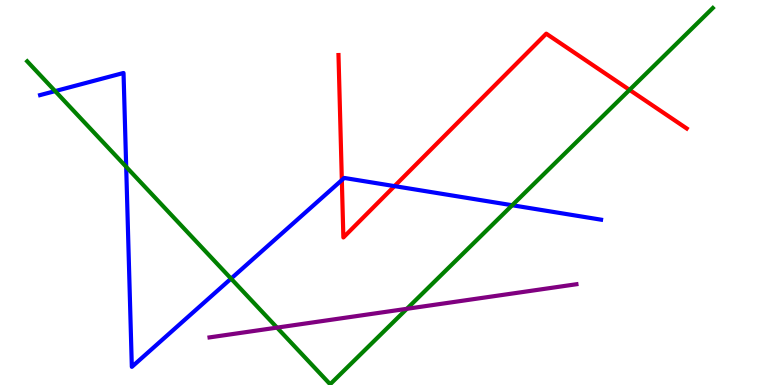[{'lines': ['blue', 'red'], 'intersections': [{'x': 4.41, 'y': 5.32}, {'x': 5.09, 'y': 5.17}]}, {'lines': ['green', 'red'], 'intersections': [{'x': 8.12, 'y': 7.67}]}, {'lines': ['purple', 'red'], 'intersections': []}, {'lines': ['blue', 'green'], 'intersections': [{'x': 0.712, 'y': 7.63}, {'x': 1.63, 'y': 5.67}, {'x': 2.98, 'y': 2.76}, {'x': 6.61, 'y': 4.67}]}, {'lines': ['blue', 'purple'], 'intersections': []}, {'lines': ['green', 'purple'], 'intersections': [{'x': 3.57, 'y': 1.49}, {'x': 5.25, 'y': 1.98}]}]